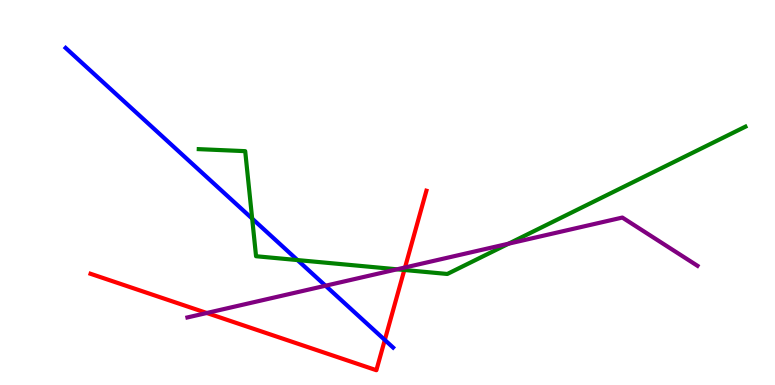[{'lines': ['blue', 'red'], 'intersections': [{'x': 4.97, 'y': 1.17}]}, {'lines': ['green', 'red'], 'intersections': [{'x': 5.22, 'y': 2.99}]}, {'lines': ['purple', 'red'], 'intersections': [{'x': 2.67, 'y': 1.87}, {'x': 5.23, 'y': 3.05}]}, {'lines': ['blue', 'green'], 'intersections': [{'x': 3.25, 'y': 4.32}, {'x': 3.84, 'y': 3.24}]}, {'lines': ['blue', 'purple'], 'intersections': [{'x': 4.2, 'y': 2.58}]}, {'lines': ['green', 'purple'], 'intersections': [{'x': 5.12, 'y': 3.01}, {'x': 6.56, 'y': 3.67}]}]